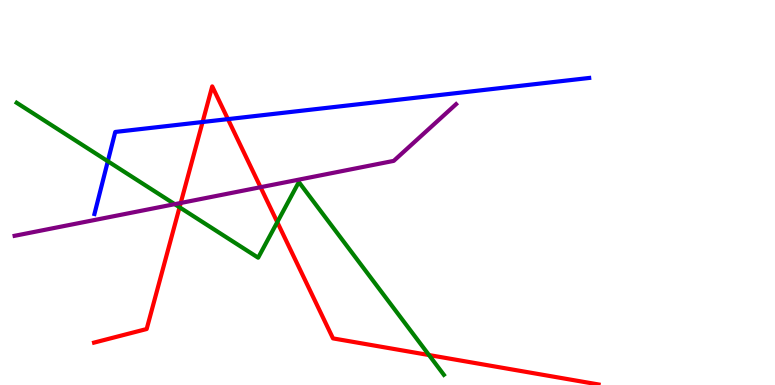[{'lines': ['blue', 'red'], 'intersections': [{'x': 2.61, 'y': 6.83}, {'x': 2.94, 'y': 6.91}]}, {'lines': ['green', 'red'], 'intersections': [{'x': 2.32, 'y': 4.62}, {'x': 3.58, 'y': 4.23}, {'x': 5.54, 'y': 0.778}]}, {'lines': ['purple', 'red'], 'intersections': [{'x': 2.33, 'y': 4.73}, {'x': 3.36, 'y': 5.14}]}, {'lines': ['blue', 'green'], 'intersections': [{'x': 1.39, 'y': 5.81}]}, {'lines': ['blue', 'purple'], 'intersections': []}, {'lines': ['green', 'purple'], 'intersections': [{'x': 2.25, 'y': 4.7}]}]